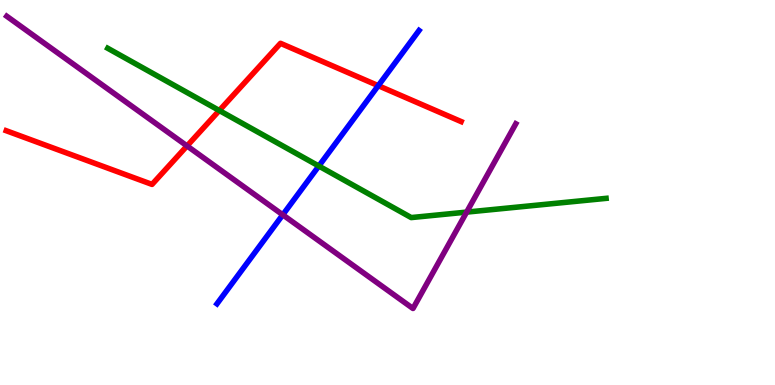[{'lines': ['blue', 'red'], 'intersections': [{'x': 4.88, 'y': 7.77}]}, {'lines': ['green', 'red'], 'intersections': [{'x': 2.83, 'y': 7.13}]}, {'lines': ['purple', 'red'], 'intersections': [{'x': 2.41, 'y': 6.21}]}, {'lines': ['blue', 'green'], 'intersections': [{'x': 4.11, 'y': 5.69}]}, {'lines': ['blue', 'purple'], 'intersections': [{'x': 3.65, 'y': 4.42}]}, {'lines': ['green', 'purple'], 'intersections': [{'x': 6.02, 'y': 4.49}]}]